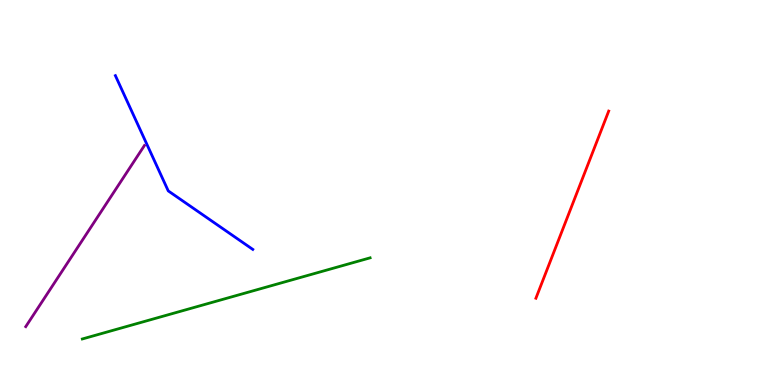[{'lines': ['blue', 'red'], 'intersections': []}, {'lines': ['green', 'red'], 'intersections': []}, {'lines': ['purple', 'red'], 'intersections': []}, {'lines': ['blue', 'green'], 'intersections': []}, {'lines': ['blue', 'purple'], 'intersections': []}, {'lines': ['green', 'purple'], 'intersections': []}]